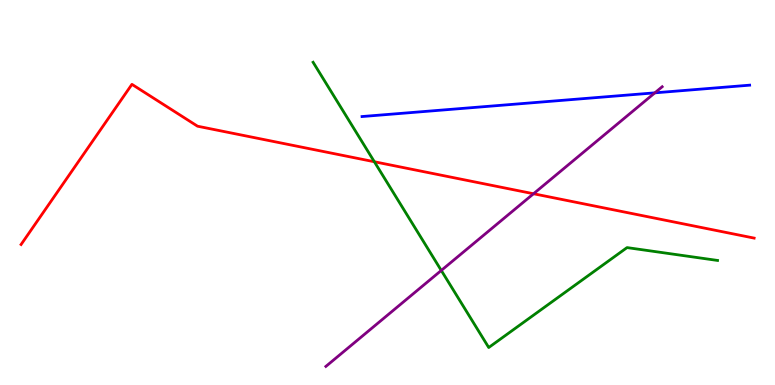[{'lines': ['blue', 'red'], 'intersections': []}, {'lines': ['green', 'red'], 'intersections': [{'x': 4.83, 'y': 5.8}]}, {'lines': ['purple', 'red'], 'intersections': [{'x': 6.88, 'y': 4.97}]}, {'lines': ['blue', 'green'], 'intersections': []}, {'lines': ['blue', 'purple'], 'intersections': [{'x': 8.45, 'y': 7.59}]}, {'lines': ['green', 'purple'], 'intersections': [{'x': 5.69, 'y': 2.98}]}]